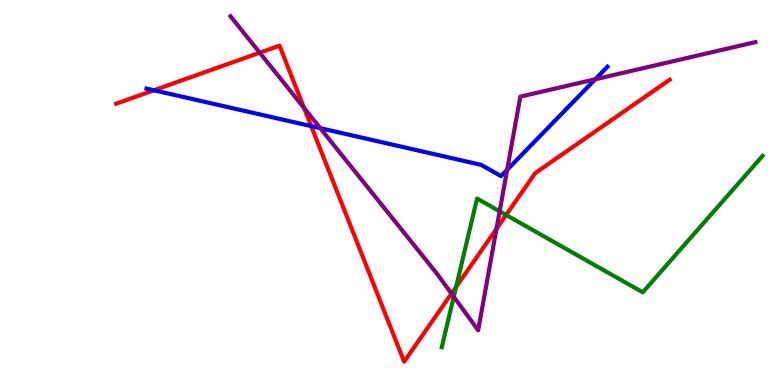[{'lines': ['blue', 'red'], 'intersections': [{'x': 1.99, 'y': 7.66}, {'x': 4.02, 'y': 6.72}]}, {'lines': ['green', 'red'], 'intersections': [{'x': 5.89, 'y': 2.55}, {'x': 6.53, 'y': 4.42}]}, {'lines': ['purple', 'red'], 'intersections': [{'x': 3.35, 'y': 8.63}, {'x': 3.92, 'y': 7.19}, {'x': 5.83, 'y': 2.37}, {'x': 6.41, 'y': 4.06}]}, {'lines': ['blue', 'green'], 'intersections': []}, {'lines': ['blue', 'purple'], 'intersections': [{'x': 4.13, 'y': 6.67}, {'x': 6.54, 'y': 5.59}, {'x': 7.68, 'y': 7.94}]}, {'lines': ['green', 'purple'], 'intersections': [{'x': 5.86, 'y': 2.29}, {'x': 6.45, 'y': 4.51}]}]